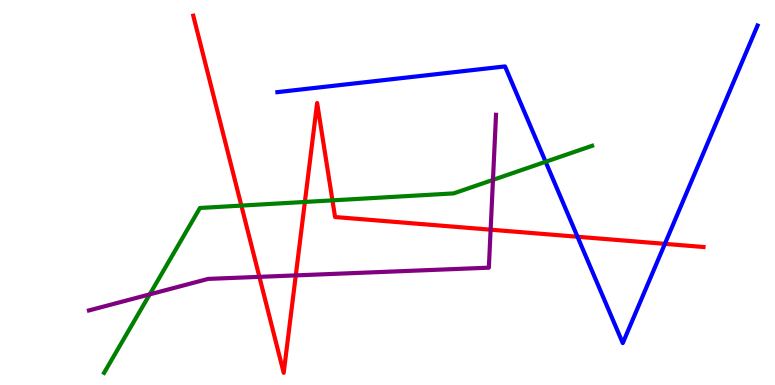[{'lines': ['blue', 'red'], 'intersections': [{'x': 7.45, 'y': 3.85}, {'x': 8.58, 'y': 3.67}]}, {'lines': ['green', 'red'], 'intersections': [{'x': 3.11, 'y': 4.66}, {'x': 3.93, 'y': 4.75}, {'x': 4.29, 'y': 4.8}]}, {'lines': ['purple', 'red'], 'intersections': [{'x': 3.35, 'y': 2.81}, {'x': 3.82, 'y': 2.85}, {'x': 6.33, 'y': 4.03}]}, {'lines': ['blue', 'green'], 'intersections': [{'x': 7.04, 'y': 5.8}]}, {'lines': ['blue', 'purple'], 'intersections': []}, {'lines': ['green', 'purple'], 'intersections': [{'x': 1.93, 'y': 2.35}, {'x': 6.36, 'y': 5.33}]}]